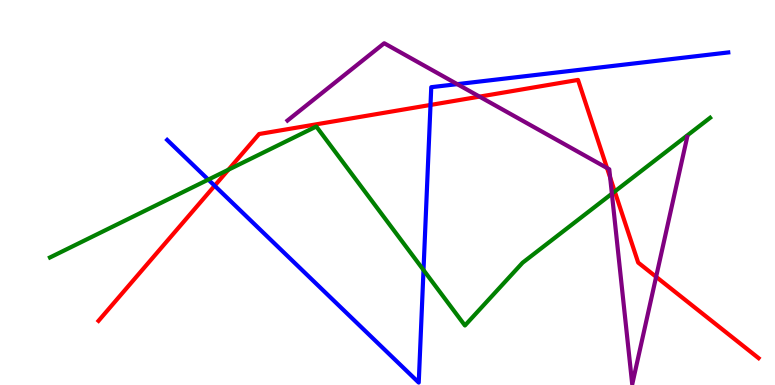[{'lines': ['blue', 'red'], 'intersections': [{'x': 2.77, 'y': 5.18}, {'x': 5.55, 'y': 7.27}]}, {'lines': ['green', 'red'], 'intersections': [{'x': 2.95, 'y': 5.59}, {'x': 7.93, 'y': 5.03}]}, {'lines': ['purple', 'red'], 'intersections': [{'x': 6.19, 'y': 7.49}, {'x': 7.83, 'y': 5.64}, {'x': 7.87, 'y': 5.39}, {'x': 8.47, 'y': 2.81}]}, {'lines': ['blue', 'green'], 'intersections': [{'x': 2.69, 'y': 5.33}, {'x': 5.46, 'y': 2.99}]}, {'lines': ['blue', 'purple'], 'intersections': [{'x': 5.9, 'y': 7.81}]}, {'lines': ['green', 'purple'], 'intersections': [{'x': 7.9, 'y': 4.97}]}]